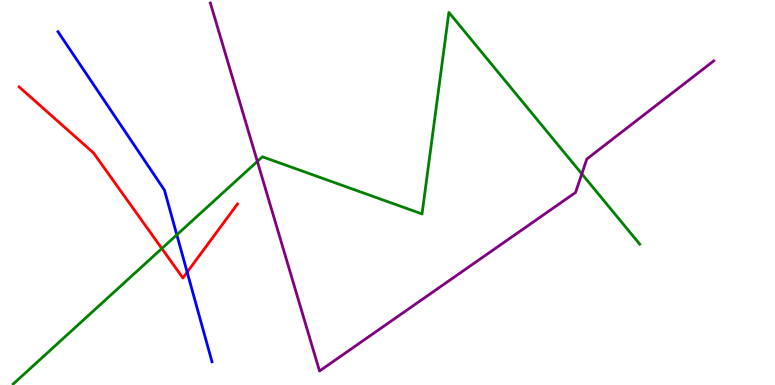[{'lines': ['blue', 'red'], 'intersections': [{'x': 2.42, 'y': 2.93}]}, {'lines': ['green', 'red'], 'intersections': [{'x': 2.09, 'y': 3.55}]}, {'lines': ['purple', 'red'], 'intersections': []}, {'lines': ['blue', 'green'], 'intersections': [{'x': 2.28, 'y': 3.9}]}, {'lines': ['blue', 'purple'], 'intersections': []}, {'lines': ['green', 'purple'], 'intersections': [{'x': 3.32, 'y': 5.81}, {'x': 7.51, 'y': 5.48}]}]